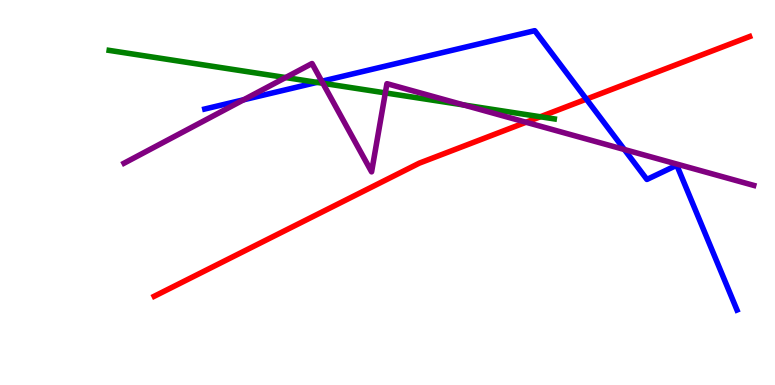[{'lines': ['blue', 'red'], 'intersections': [{'x': 7.57, 'y': 7.43}]}, {'lines': ['green', 'red'], 'intersections': [{'x': 6.97, 'y': 6.97}]}, {'lines': ['purple', 'red'], 'intersections': [{'x': 6.79, 'y': 6.82}]}, {'lines': ['blue', 'green'], 'intersections': [{'x': 4.09, 'y': 7.86}]}, {'lines': ['blue', 'purple'], 'intersections': [{'x': 3.14, 'y': 7.41}, {'x': 4.15, 'y': 7.89}, {'x': 8.06, 'y': 6.12}]}, {'lines': ['green', 'purple'], 'intersections': [{'x': 3.69, 'y': 7.99}, {'x': 4.17, 'y': 7.84}, {'x': 4.97, 'y': 7.59}, {'x': 5.98, 'y': 7.27}]}]